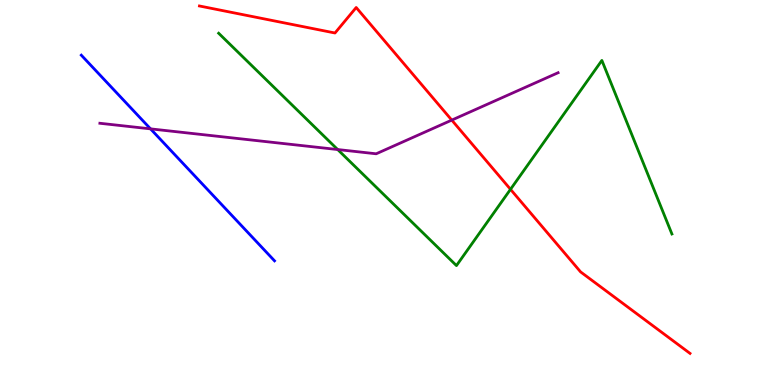[{'lines': ['blue', 'red'], 'intersections': []}, {'lines': ['green', 'red'], 'intersections': [{'x': 6.59, 'y': 5.08}]}, {'lines': ['purple', 'red'], 'intersections': [{'x': 5.83, 'y': 6.88}]}, {'lines': ['blue', 'green'], 'intersections': []}, {'lines': ['blue', 'purple'], 'intersections': [{'x': 1.94, 'y': 6.65}]}, {'lines': ['green', 'purple'], 'intersections': [{'x': 4.36, 'y': 6.12}]}]